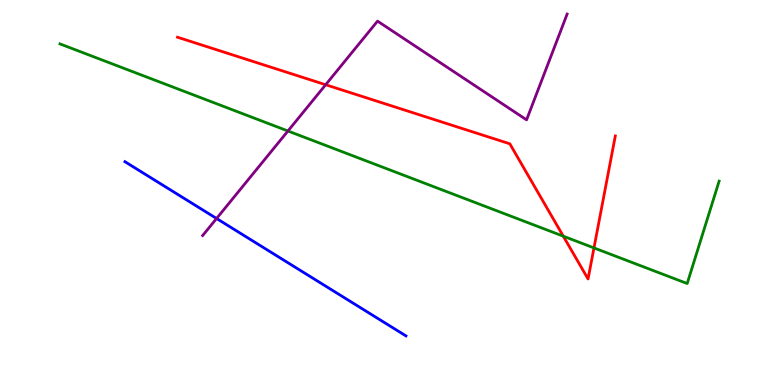[{'lines': ['blue', 'red'], 'intersections': []}, {'lines': ['green', 'red'], 'intersections': [{'x': 7.27, 'y': 3.87}, {'x': 7.66, 'y': 3.56}]}, {'lines': ['purple', 'red'], 'intersections': [{'x': 4.2, 'y': 7.8}]}, {'lines': ['blue', 'green'], 'intersections': []}, {'lines': ['blue', 'purple'], 'intersections': [{'x': 2.79, 'y': 4.32}]}, {'lines': ['green', 'purple'], 'intersections': [{'x': 3.72, 'y': 6.6}]}]